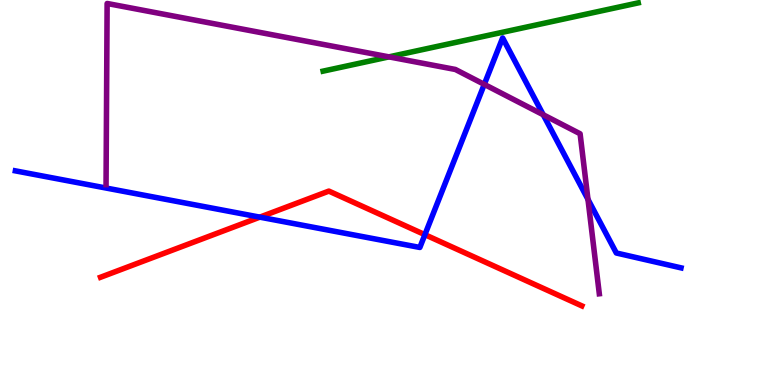[{'lines': ['blue', 'red'], 'intersections': [{'x': 3.35, 'y': 4.36}, {'x': 5.48, 'y': 3.9}]}, {'lines': ['green', 'red'], 'intersections': []}, {'lines': ['purple', 'red'], 'intersections': []}, {'lines': ['blue', 'green'], 'intersections': []}, {'lines': ['blue', 'purple'], 'intersections': [{'x': 6.25, 'y': 7.81}, {'x': 7.01, 'y': 7.02}, {'x': 7.59, 'y': 4.82}]}, {'lines': ['green', 'purple'], 'intersections': [{'x': 5.02, 'y': 8.52}]}]